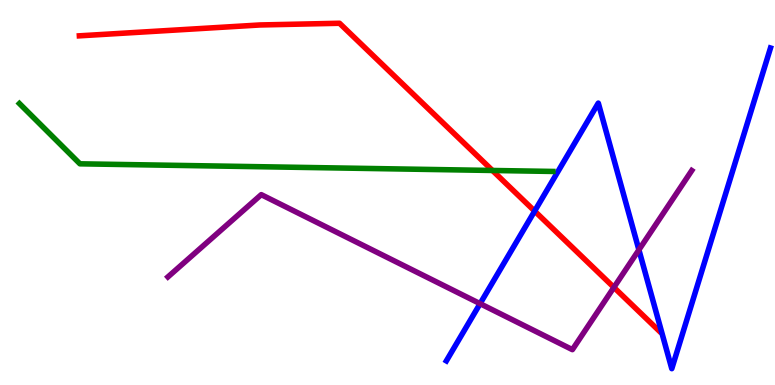[{'lines': ['blue', 'red'], 'intersections': [{'x': 6.9, 'y': 4.52}]}, {'lines': ['green', 'red'], 'intersections': [{'x': 6.35, 'y': 5.57}]}, {'lines': ['purple', 'red'], 'intersections': [{'x': 7.92, 'y': 2.54}]}, {'lines': ['blue', 'green'], 'intersections': []}, {'lines': ['blue', 'purple'], 'intersections': [{'x': 6.19, 'y': 2.11}, {'x': 8.24, 'y': 3.51}]}, {'lines': ['green', 'purple'], 'intersections': []}]